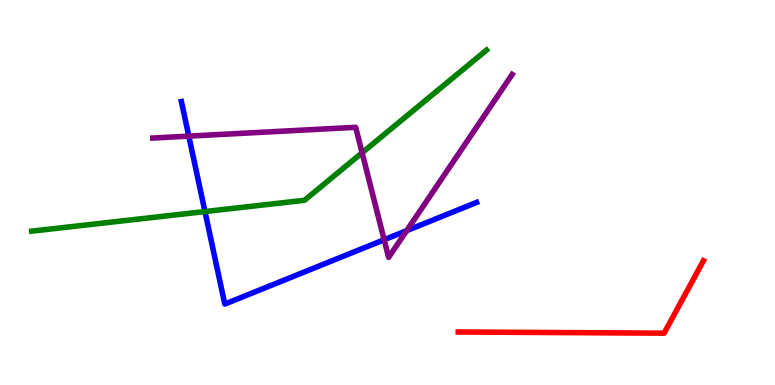[{'lines': ['blue', 'red'], 'intersections': []}, {'lines': ['green', 'red'], 'intersections': []}, {'lines': ['purple', 'red'], 'intersections': []}, {'lines': ['blue', 'green'], 'intersections': [{'x': 2.64, 'y': 4.51}]}, {'lines': ['blue', 'purple'], 'intersections': [{'x': 2.44, 'y': 6.46}, {'x': 4.96, 'y': 3.77}, {'x': 5.25, 'y': 4.01}]}, {'lines': ['green', 'purple'], 'intersections': [{'x': 4.67, 'y': 6.03}]}]